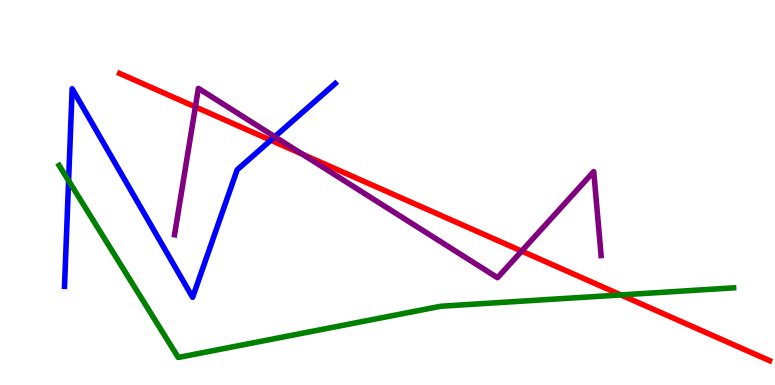[{'lines': ['blue', 'red'], 'intersections': [{'x': 3.49, 'y': 6.36}]}, {'lines': ['green', 'red'], 'intersections': [{'x': 8.01, 'y': 2.34}]}, {'lines': ['purple', 'red'], 'intersections': [{'x': 2.52, 'y': 7.22}, {'x': 3.9, 'y': 5.99}, {'x': 6.73, 'y': 3.48}]}, {'lines': ['blue', 'green'], 'intersections': [{'x': 0.885, 'y': 5.31}]}, {'lines': ['blue', 'purple'], 'intersections': [{'x': 3.55, 'y': 6.45}]}, {'lines': ['green', 'purple'], 'intersections': []}]